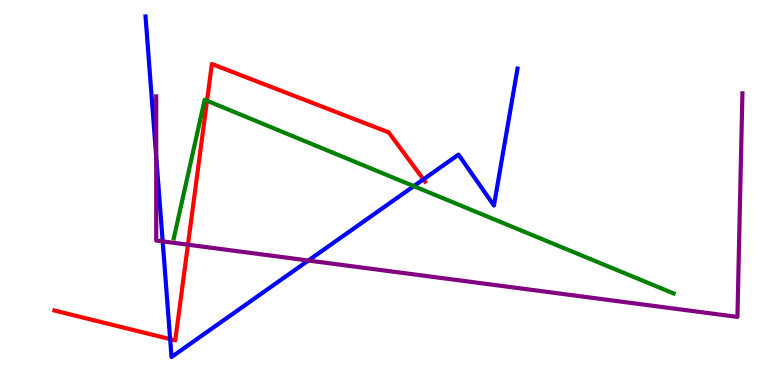[{'lines': ['blue', 'red'], 'intersections': [{'x': 2.2, 'y': 1.19}, {'x': 5.46, 'y': 5.34}]}, {'lines': ['green', 'red'], 'intersections': [{'x': 2.67, 'y': 7.38}]}, {'lines': ['purple', 'red'], 'intersections': [{'x': 2.43, 'y': 3.64}]}, {'lines': ['blue', 'green'], 'intersections': [{'x': 5.34, 'y': 5.17}]}, {'lines': ['blue', 'purple'], 'intersections': [{'x': 2.02, 'y': 5.93}, {'x': 2.1, 'y': 3.73}, {'x': 3.98, 'y': 3.23}]}, {'lines': ['green', 'purple'], 'intersections': []}]